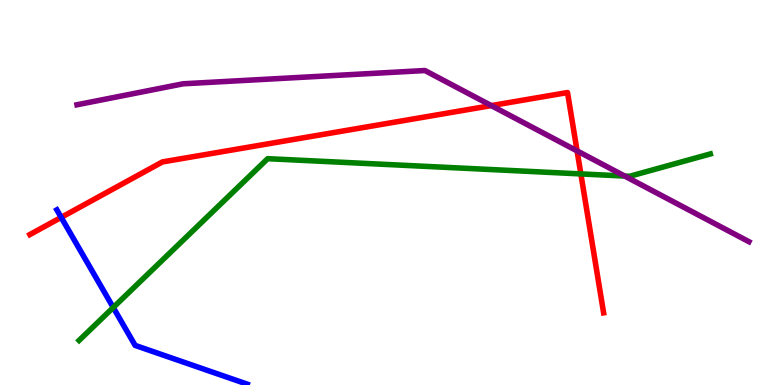[{'lines': ['blue', 'red'], 'intersections': [{'x': 0.79, 'y': 4.35}]}, {'lines': ['green', 'red'], 'intersections': [{'x': 7.49, 'y': 5.48}]}, {'lines': ['purple', 'red'], 'intersections': [{'x': 6.34, 'y': 7.26}, {'x': 7.45, 'y': 6.08}]}, {'lines': ['blue', 'green'], 'intersections': [{'x': 1.46, 'y': 2.01}]}, {'lines': ['blue', 'purple'], 'intersections': []}, {'lines': ['green', 'purple'], 'intersections': [{'x': 8.06, 'y': 5.43}]}]